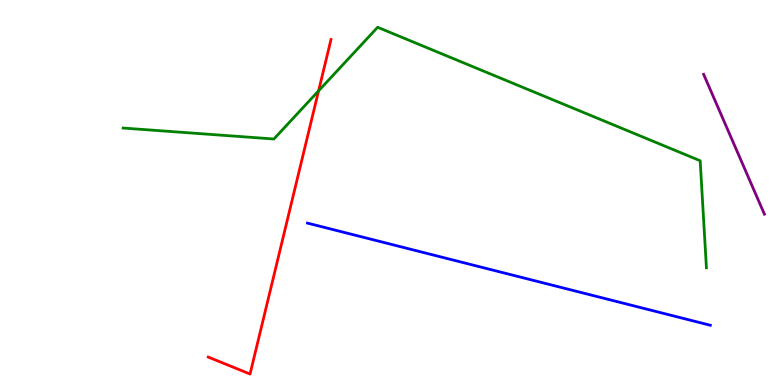[{'lines': ['blue', 'red'], 'intersections': []}, {'lines': ['green', 'red'], 'intersections': [{'x': 4.11, 'y': 7.64}]}, {'lines': ['purple', 'red'], 'intersections': []}, {'lines': ['blue', 'green'], 'intersections': []}, {'lines': ['blue', 'purple'], 'intersections': []}, {'lines': ['green', 'purple'], 'intersections': []}]